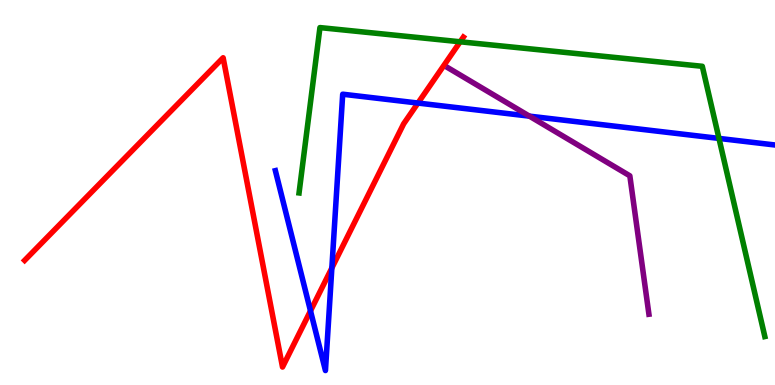[{'lines': ['blue', 'red'], 'intersections': [{'x': 4.01, 'y': 1.93}, {'x': 4.28, 'y': 3.04}, {'x': 5.39, 'y': 7.32}]}, {'lines': ['green', 'red'], 'intersections': [{'x': 5.94, 'y': 8.91}]}, {'lines': ['purple', 'red'], 'intersections': []}, {'lines': ['blue', 'green'], 'intersections': [{'x': 9.28, 'y': 6.4}]}, {'lines': ['blue', 'purple'], 'intersections': [{'x': 6.83, 'y': 6.98}]}, {'lines': ['green', 'purple'], 'intersections': []}]